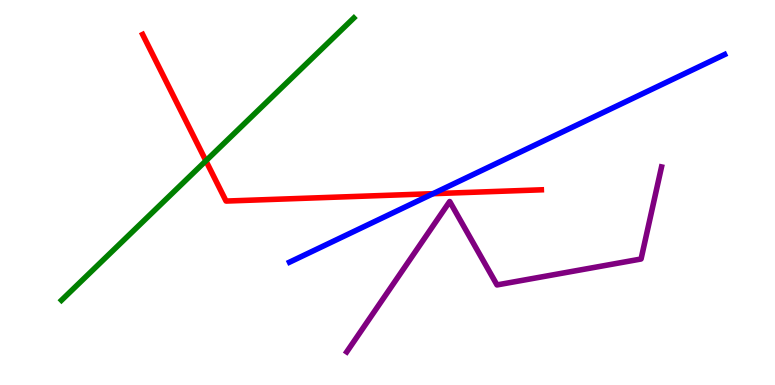[{'lines': ['blue', 'red'], 'intersections': [{'x': 5.59, 'y': 4.97}]}, {'lines': ['green', 'red'], 'intersections': [{'x': 2.66, 'y': 5.82}]}, {'lines': ['purple', 'red'], 'intersections': []}, {'lines': ['blue', 'green'], 'intersections': []}, {'lines': ['blue', 'purple'], 'intersections': []}, {'lines': ['green', 'purple'], 'intersections': []}]